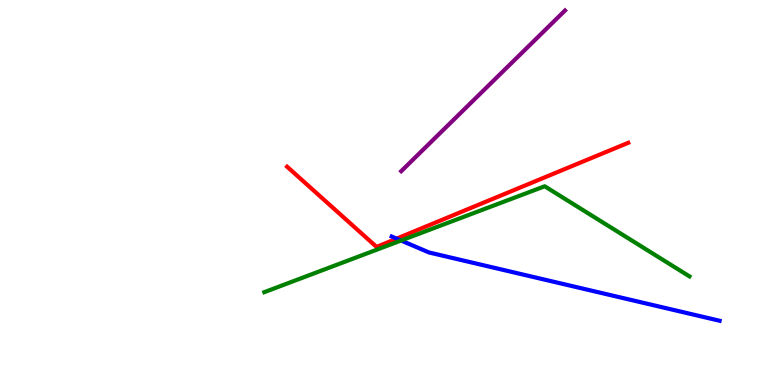[{'lines': ['blue', 'red'], 'intersections': [{'x': 5.12, 'y': 3.8}]}, {'lines': ['green', 'red'], 'intersections': []}, {'lines': ['purple', 'red'], 'intersections': []}, {'lines': ['blue', 'green'], 'intersections': [{'x': 5.17, 'y': 3.75}]}, {'lines': ['blue', 'purple'], 'intersections': []}, {'lines': ['green', 'purple'], 'intersections': []}]